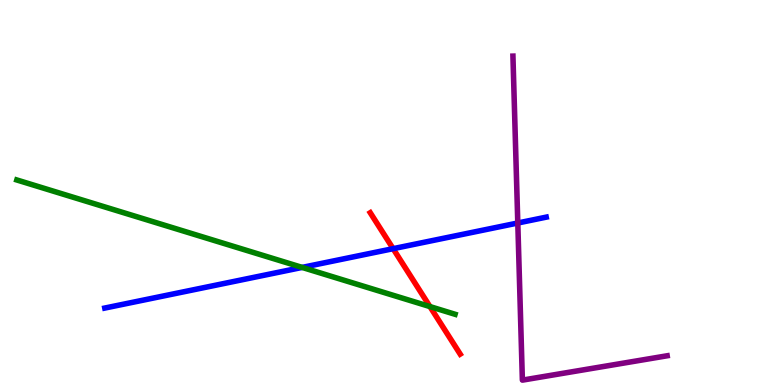[{'lines': ['blue', 'red'], 'intersections': [{'x': 5.07, 'y': 3.54}]}, {'lines': ['green', 'red'], 'intersections': [{'x': 5.55, 'y': 2.04}]}, {'lines': ['purple', 'red'], 'intersections': []}, {'lines': ['blue', 'green'], 'intersections': [{'x': 3.9, 'y': 3.05}]}, {'lines': ['blue', 'purple'], 'intersections': [{'x': 6.68, 'y': 4.21}]}, {'lines': ['green', 'purple'], 'intersections': []}]